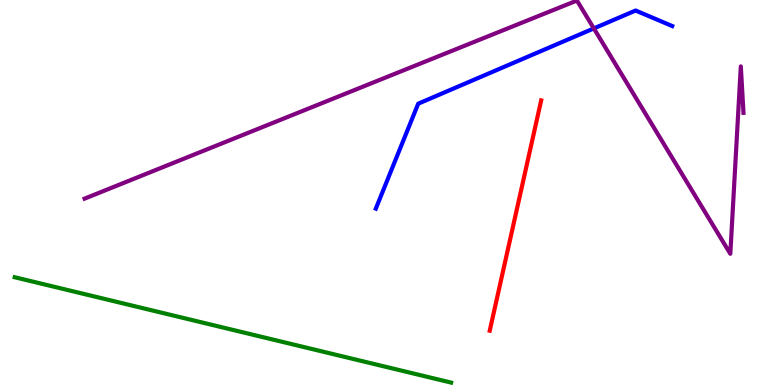[{'lines': ['blue', 'red'], 'intersections': []}, {'lines': ['green', 'red'], 'intersections': []}, {'lines': ['purple', 'red'], 'intersections': []}, {'lines': ['blue', 'green'], 'intersections': []}, {'lines': ['blue', 'purple'], 'intersections': [{'x': 7.66, 'y': 9.26}]}, {'lines': ['green', 'purple'], 'intersections': []}]